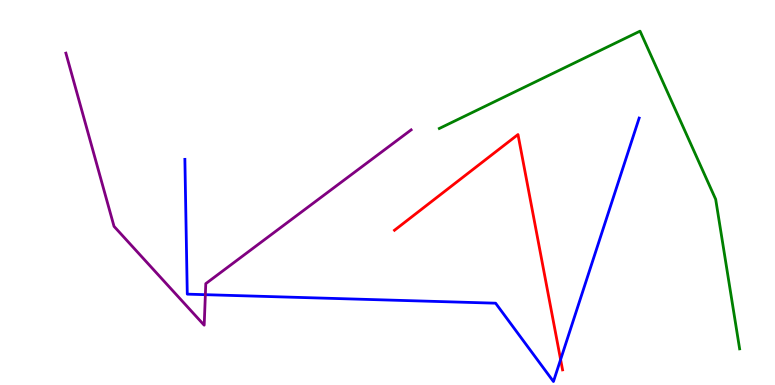[{'lines': ['blue', 'red'], 'intersections': [{'x': 7.23, 'y': 0.661}]}, {'lines': ['green', 'red'], 'intersections': []}, {'lines': ['purple', 'red'], 'intersections': []}, {'lines': ['blue', 'green'], 'intersections': []}, {'lines': ['blue', 'purple'], 'intersections': [{'x': 2.65, 'y': 2.35}]}, {'lines': ['green', 'purple'], 'intersections': []}]